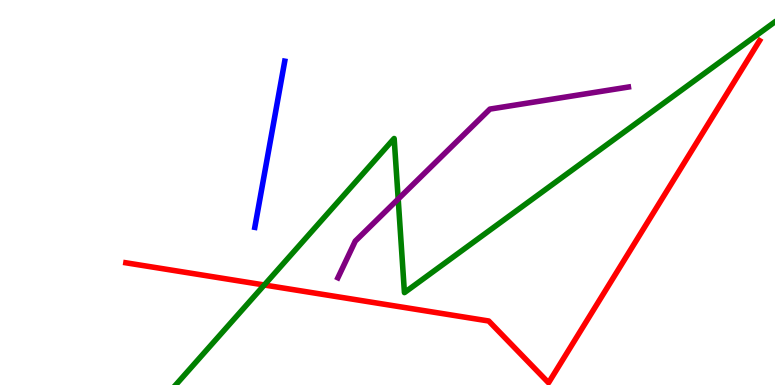[{'lines': ['blue', 'red'], 'intersections': []}, {'lines': ['green', 'red'], 'intersections': [{'x': 3.41, 'y': 2.6}]}, {'lines': ['purple', 'red'], 'intersections': []}, {'lines': ['blue', 'green'], 'intersections': []}, {'lines': ['blue', 'purple'], 'intersections': []}, {'lines': ['green', 'purple'], 'intersections': [{'x': 5.14, 'y': 4.83}]}]